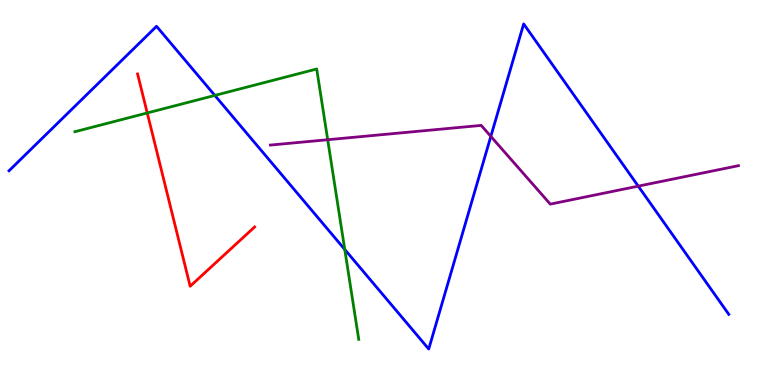[{'lines': ['blue', 'red'], 'intersections': []}, {'lines': ['green', 'red'], 'intersections': [{'x': 1.9, 'y': 7.07}]}, {'lines': ['purple', 'red'], 'intersections': []}, {'lines': ['blue', 'green'], 'intersections': [{'x': 2.77, 'y': 7.52}, {'x': 4.45, 'y': 3.52}]}, {'lines': ['blue', 'purple'], 'intersections': [{'x': 6.33, 'y': 6.46}, {'x': 8.24, 'y': 5.16}]}, {'lines': ['green', 'purple'], 'intersections': [{'x': 4.23, 'y': 6.37}]}]